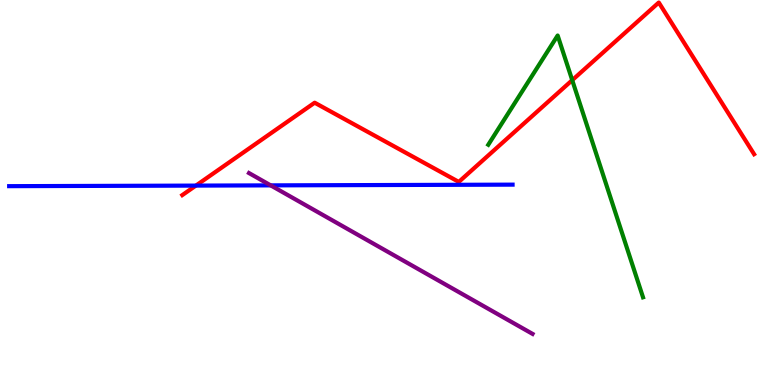[{'lines': ['blue', 'red'], 'intersections': [{'x': 2.53, 'y': 5.18}]}, {'lines': ['green', 'red'], 'intersections': [{'x': 7.38, 'y': 7.92}]}, {'lines': ['purple', 'red'], 'intersections': []}, {'lines': ['blue', 'green'], 'intersections': []}, {'lines': ['blue', 'purple'], 'intersections': [{'x': 3.49, 'y': 5.19}]}, {'lines': ['green', 'purple'], 'intersections': []}]